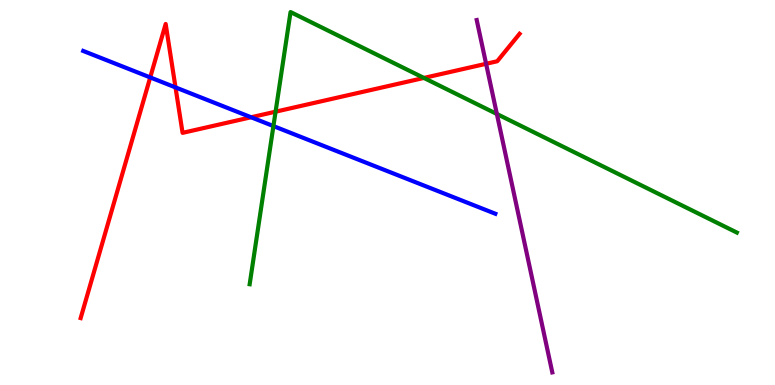[{'lines': ['blue', 'red'], 'intersections': [{'x': 1.94, 'y': 7.99}, {'x': 2.26, 'y': 7.73}, {'x': 3.24, 'y': 6.95}]}, {'lines': ['green', 'red'], 'intersections': [{'x': 3.56, 'y': 7.1}, {'x': 5.47, 'y': 7.98}]}, {'lines': ['purple', 'red'], 'intersections': [{'x': 6.27, 'y': 8.34}]}, {'lines': ['blue', 'green'], 'intersections': [{'x': 3.53, 'y': 6.73}]}, {'lines': ['blue', 'purple'], 'intersections': []}, {'lines': ['green', 'purple'], 'intersections': [{'x': 6.41, 'y': 7.04}]}]